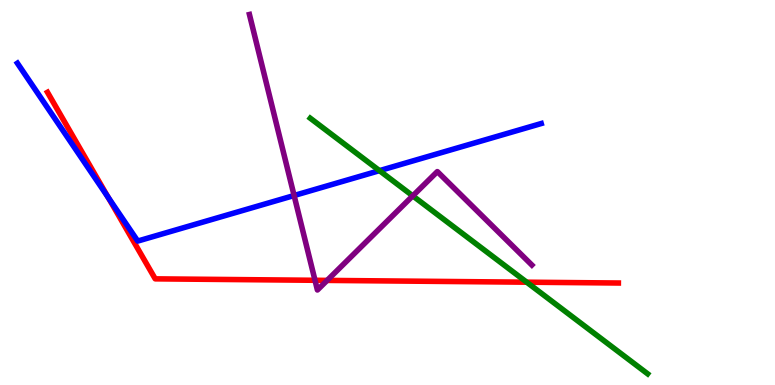[{'lines': ['blue', 'red'], 'intersections': [{'x': 1.39, 'y': 4.88}]}, {'lines': ['green', 'red'], 'intersections': [{'x': 6.8, 'y': 2.67}]}, {'lines': ['purple', 'red'], 'intersections': [{'x': 4.06, 'y': 2.72}, {'x': 4.22, 'y': 2.72}]}, {'lines': ['blue', 'green'], 'intersections': [{'x': 4.9, 'y': 5.57}]}, {'lines': ['blue', 'purple'], 'intersections': [{'x': 3.79, 'y': 4.92}]}, {'lines': ['green', 'purple'], 'intersections': [{'x': 5.33, 'y': 4.91}]}]